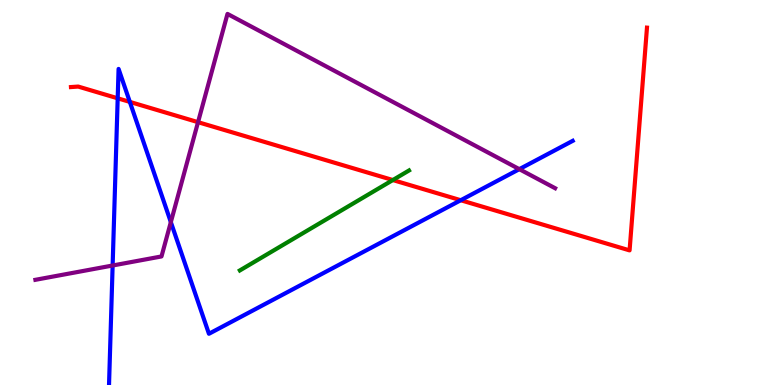[{'lines': ['blue', 'red'], 'intersections': [{'x': 1.52, 'y': 7.45}, {'x': 1.68, 'y': 7.35}, {'x': 5.95, 'y': 4.8}]}, {'lines': ['green', 'red'], 'intersections': [{'x': 5.07, 'y': 5.32}]}, {'lines': ['purple', 'red'], 'intersections': [{'x': 2.56, 'y': 6.83}]}, {'lines': ['blue', 'green'], 'intersections': []}, {'lines': ['blue', 'purple'], 'intersections': [{'x': 1.45, 'y': 3.1}, {'x': 2.2, 'y': 4.23}, {'x': 6.7, 'y': 5.61}]}, {'lines': ['green', 'purple'], 'intersections': []}]